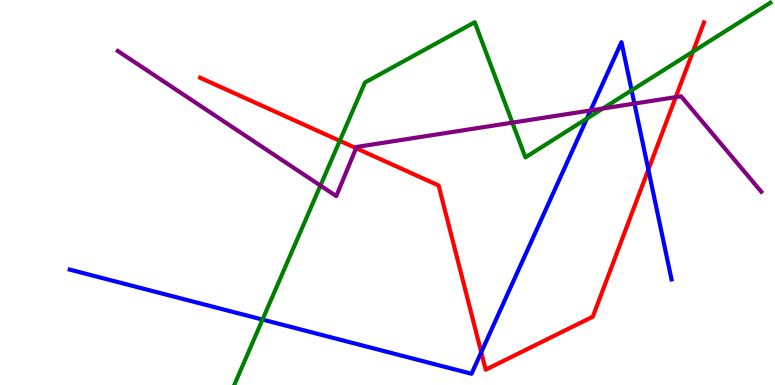[{'lines': ['blue', 'red'], 'intersections': [{'x': 6.21, 'y': 0.85}, {'x': 8.37, 'y': 5.59}]}, {'lines': ['green', 'red'], 'intersections': [{'x': 4.38, 'y': 6.34}, {'x': 8.94, 'y': 8.66}]}, {'lines': ['purple', 'red'], 'intersections': [{'x': 4.59, 'y': 6.15}, {'x': 8.72, 'y': 7.48}]}, {'lines': ['blue', 'green'], 'intersections': [{'x': 3.39, 'y': 1.7}, {'x': 7.57, 'y': 6.92}, {'x': 8.15, 'y': 7.65}]}, {'lines': ['blue', 'purple'], 'intersections': [{'x': 7.62, 'y': 7.13}, {'x': 8.19, 'y': 7.31}]}, {'lines': ['green', 'purple'], 'intersections': [{'x': 4.13, 'y': 5.18}, {'x': 6.61, 'y': 6.81}, {'x': 7.78, 'y': 7.18}]}]